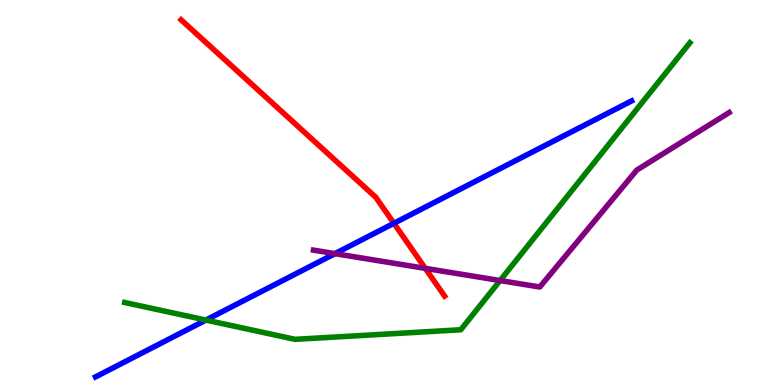[{'lines': ['blue', 'red'], 'intersections': [{'x': 5.08, 'y': 4.2}]}, {'lines': ['green', 'red'], 'intersections': []}, {'lines': ['purple', 'red'], 'intersections': [{'x': 5.49, 'y': 3.03}]}, {'lines': ['blue', 'green'], 'intersections': [{'x': 2.66, 'y': 1.69}]}, {'lines': ['blue', 'purple'], 'intersections': [{'x': 4.32, 'y': 3.41}]}, {'lines': ['green', 'purple'], 'intersections': [{'x': 6.45, 'y': 2.71}]}]